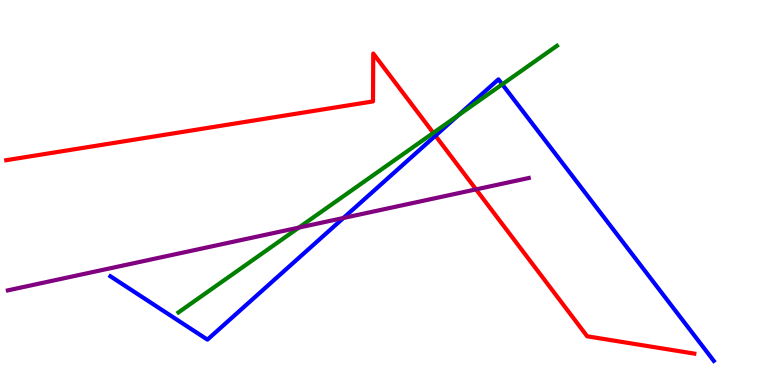[{'lines': ['blue', 'red'], 'intersections': [{'x': 5.62, 'y': 6.48}]}, {'lines': ['green', 'red'], 'intersections': [{'x': 5.59, 'y': 6.55}]}, {'lines': ['purple', 'red'], 'intersections': [{'x': 6.14, 'y': 5.08}]}, {'lines': ['blue', 'green'], 'intersections': [{'x': 5.91, 'y': 7.0}, {'x': 6.48, 'y': 7.81}]}, {'lines': ['blue', 'purple'], 'intersections': [{'x': 4.43, 'y': 4.34}]}, {'lines': ['green', 'purple'], 'intersections': [{'x': 3.86, 'y': 4.09}]}]